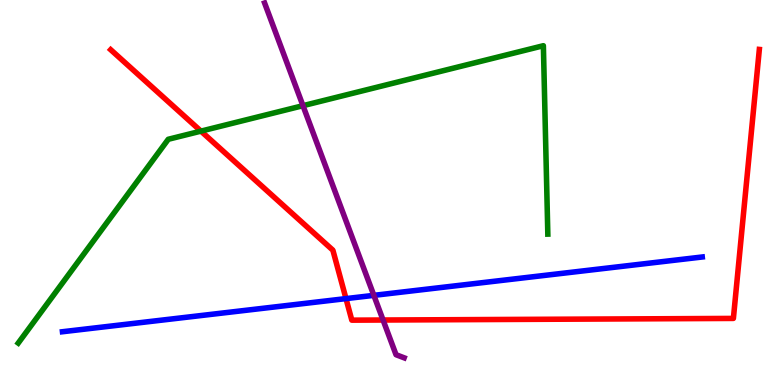[{'lines': ['blue', 'red'], 'intersections': [{'x': 4.46, 'y': 2.24}]}, {'lines': ['green', 'red'], 'intersections': [{'x': 2.59, 'y': 6.59}]}, {'lines': ['purple', 'red'], 'intersections': [{'x': 4.94, 'y': 1.69}]}, {'lines': ['blue', 'green'], 'intersections': []}, {'lines': ['blue', 'purple'], 'intersections': [{'x': 4.82, 'y': 2.33}]}, {'lines': ['green', 'purple'], 'intersections': [{'x': 3.91, 'y': 7.25}]}]